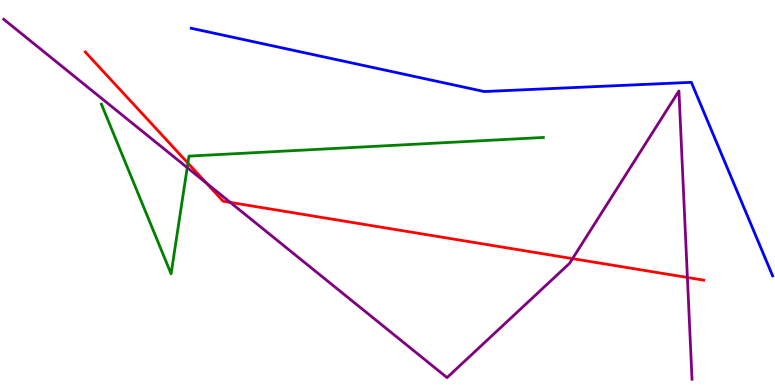[{'lines': ['blue', 'red'], 'intersections': []}, {'lines': ['green', 'red'], 'intersections': [{'x': 2.42, 'y': 5.76}]}, {'lines': ['purple', 'red'], 'intersections': [{'x': 2.66, 'y': 5.24}, {'x': 2.97, 'y': 4.74}, {'x': 7.39, 'y': 3.28}, {'x': 8.87, 'y': 2.79}]}, {'lines': ['blue', 'green'], 'intersections': []}, {'lines': ['blue', 'purple'], 'intersections': []}, {'lines': ['green', 'purple'], 'intersections': [{'x': 2.42, 'y': 5.65}]}]